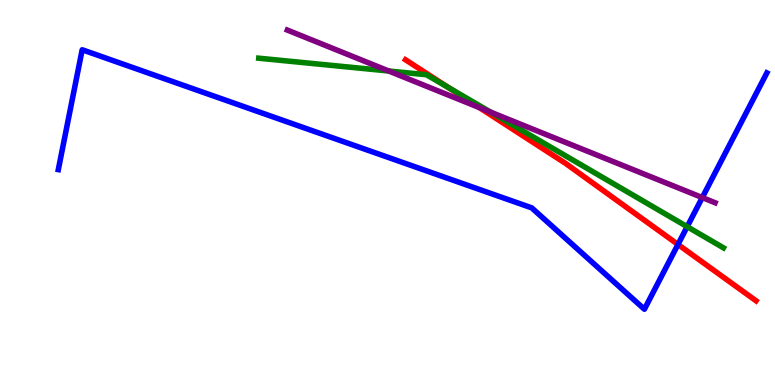[{'lines': ['blue', 'red'], 'intersections': [{'x': 8.75, 'y': 3.65}]}, {'lines': ['green', 'red'], 'intersections': [{'x': 5.78, 'y': 7.73}]}, {'lines': ['purple', 'red'], 'intersections': [{'x': 6.19, 'y': 7.21}]}, {'lines': ['blue', 'green'], 'intersections': [{'x': 8.87, 'y': 4.11}]}, {'lines': ['blue', 'purple'], 'intersections': [{'x': 9.06, 'y': 4.87}]}, {'lines': ['green', 'purple'], 'intersections': [{'x': 5.02, 'y': 8.16}, {'x': 6.33, 'y': 7.09}]}]